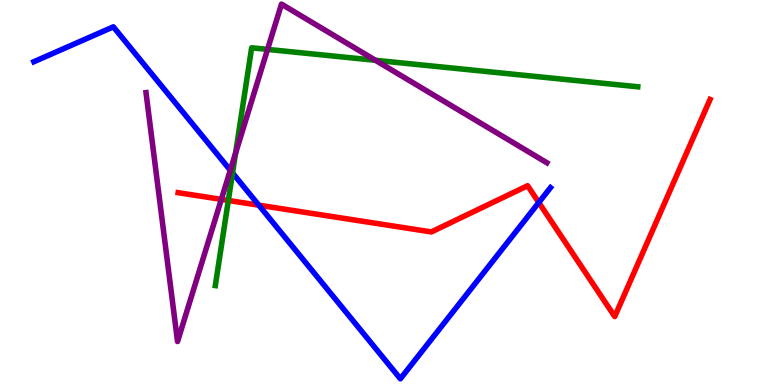[{'lines': ['blue', 'red'], 'intersections': [{'x': 3.34, 'y': 4.67}, {'x': 6.95, 'y': 4.74}]}, {'lines': ['green', 'red'], 'intersections': [{'x': 2.95, 'y': 4.79}]}, {'lines': ['purple', 'red'], 'intersections': [{'x': 2.86, 'y': 4.82}]}, {'lines': ['blue', 'green'], 'intersections': [{'x': 3.0, 'y': 5.51}]}, {'lines': ['blue', 'purple'], 'intersections': [{'x': 2.97, 'y': 5.58}]}, {'lines': ['green', 'purple'], 'intersections': [{'x': 3.04, 'y': 6.02}, {'x': 3.45, 'y': 8.72}, {'x': 4.84, 'y': 8.43}]}]